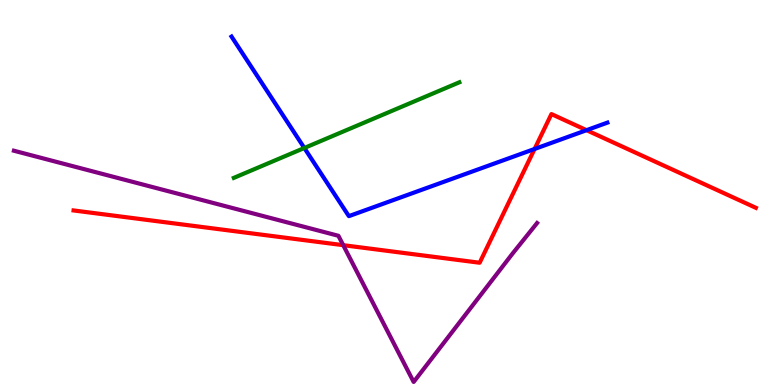[{'lines': ['blue', 'red'], 'intersections': [{'x': 6.9, 'y': 6.13}, {'x': 7.57, 'y': 6.62}]}, {'lines': ['green', 'red'], 'intersections': []}, {'lines': ['purple', 'red'], 'intersections': [{'x': 4.43, 'y': 3.63}]}, {'lines': ['blue', 'green'], 'intersections': [{'x': 3.93, 'y': 6.16}]}, {'lines': ['blue', 'purple'], 'intersections': []}, {'lines': ['green', 'purple'], 'intersections': []}]